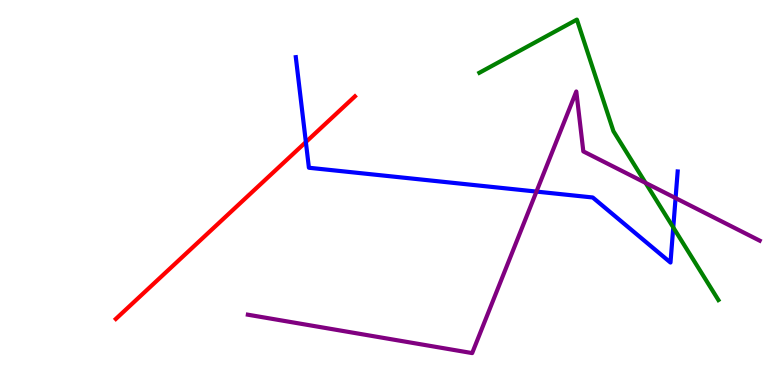[{'lines': ['blue', 'red'], 'intersections': [{'x': 3.95, 'y': 6.31}]}, {'lines': ['green', 'red'], 'intersections': []}, {'lines': ['purple', 'red'], 'intersections': []}, {'lines': ['blue', 'green'], 'intersections': [{'x': 8.69, 'y': 4.09}]}, {'lines': ['blue', 'purple'], 'intersections': [{'x': 6.92, 'y': 5.02}, {'x': 8.72, 'y': 4.86}]}, {'lines': ['green', 'purple'], 'intersections': [{'x': 8.33, 'y': 5.25}]}]